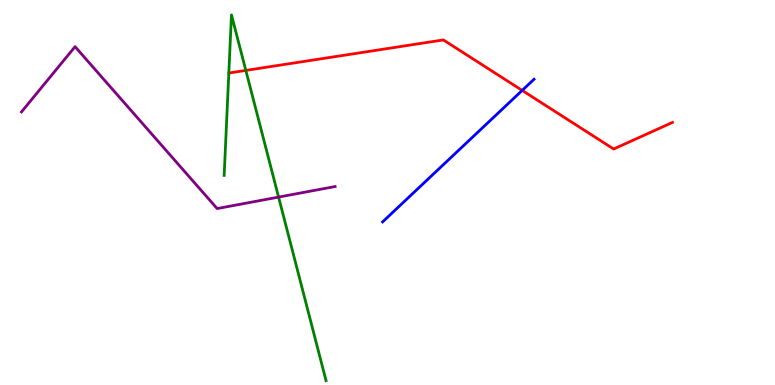[{'lines': ['blue', 'red'], 'intersections': [{'x': 6.74, 'y': 7.65}]}, {'lines': ['green', 'red'], 'intersections': [{'x': 3.17, 'y': 8.17}]}, {'lines': ['purple', 'red'], 'intersections': []}, {'lines': ['blue', 'green'], 'intersections': []}, {'lines': ['blue', 'purple'], 'intersections': []}, {'lines': ['green', 'purple'], 'intersections': [{'x': 3.59, 'y': 4.88}]}]